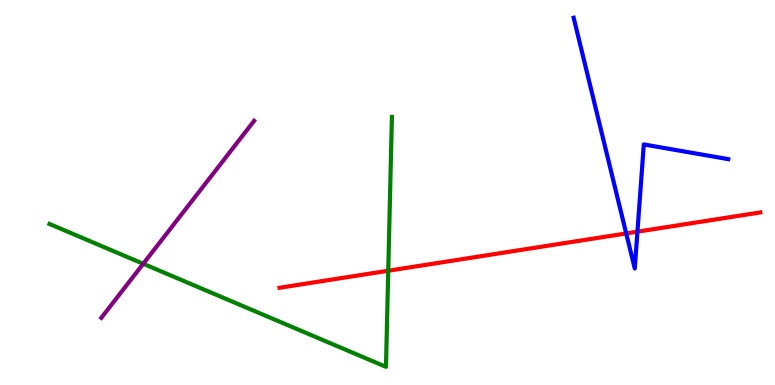[{'lines': ['blue', 'red'], 'intersections': [{'x': 8.08, 'y': 3.94}, {'x': 8.23, 'y': 3.98}]}, {'lines': ['green', 'red'], 'intersections': [{'x': 5.01, 'y': 2.97}]}, {'lines': ['purple', 'red'], 'intersections': []}, {'lines': ['blue', 'green'], 'intersections': []}, {'lines': ['blue', 'purple'], 'intersections': []}, {'lines': ['green', 'purple'], 'intersections': [{'x': 1.85, 'y': 3.15}]}]